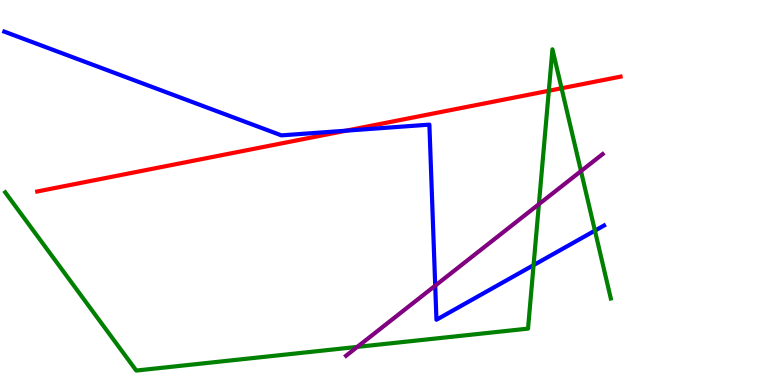[{'lines': ['blue', 'red'], 'intersections': [{'x': 4.47, 'y': 6.61}]}, {'lines': ['green', 'red'], 'intersections': [{'x': 7.08, 'y': 7.64}, {'x': 7.25, 'y': 7.71}]}, {'lines': ['purple', 'red'], 'intersections': []}, {'lines': ['blue', 'green'], 'intersections': [{'x': 6.88, 'y': 3.11}, {'x': 7.68, 'y': 4.01}]}, {'lines': ['blue', 'purple'], 'intersections': [{'x': 5.62, 'y': 2.58}]}, {'lines': ['green', 'purple'], 'intersections': [{'x': 4.61, 'y': 0.99}, {'x': 6.95, 'y': 4.7}, {'x': 7.5, 'y': 5.56}]}]